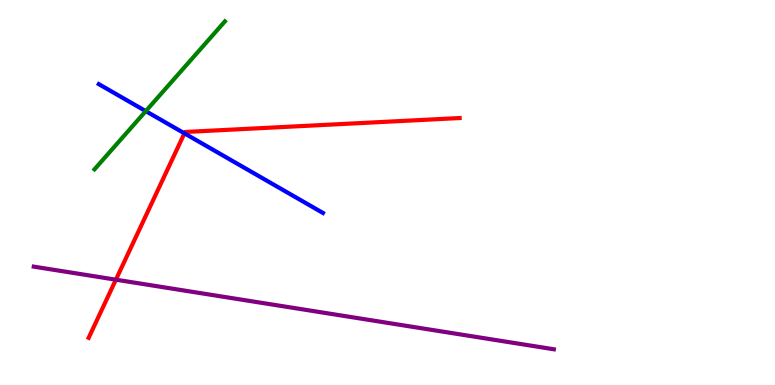[{'lines': ['blue', 'red'], 'intersections': [{'x': 2.38, 'y': 6.54}]}, {'lines': ['green', 'red'], 'intersections': []}, {'lines': ['purple', 'red'], 'intersections': [{'x': 1.5, 'y': 2.74}]}, {'lines': ['blue', 'green'], 'intersections': [{'x': 1.88, 'y': 7.11}]}, {'lines': ['blue', 'purple'], 'intersections': []}, {'lines': ['green', 'purple'], 'intersections': []}]